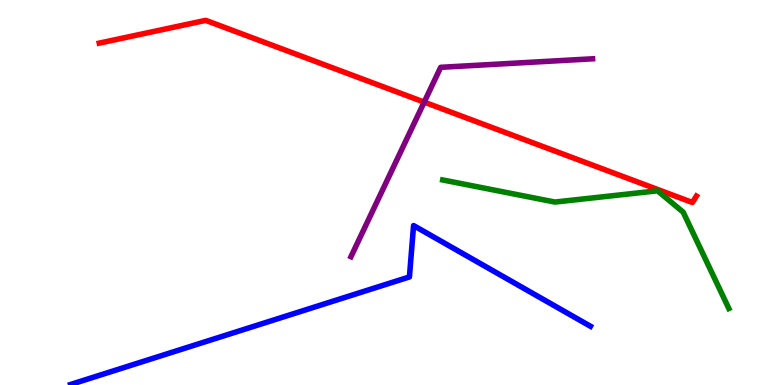[{'lines': ['blue', 'red'], 'intersections': []}, {'lines': ['green', 'red'], 'intersections': []}, {'lines': ['purple', 'red'], 'intersections': [{'x': 5.47, 'y': 7.35}]}, {'lines': ['blue', 'green'], 'intersections': []}, {'lines': ['blue', 'purple'], 'intersections': []}, {'lines': ['green', 'purple'], 'intersections': []}]